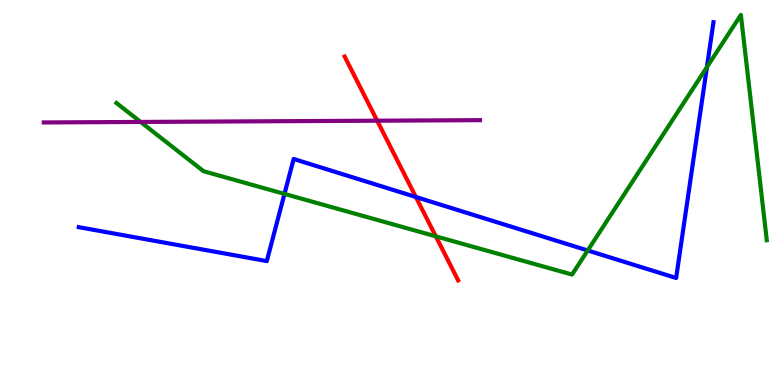[{'lines': ['blue', 'red'], 'intersections': [{'x': 5.37, 'y': 4.88}]}, {'lines': ['green', 'red'], 'intersections': [{'x': 5.62, 'y': 3.86}]}, {'lines': ['purple', 'red'], 'intersections': [{'x': 4.87, 'y': 6.86}]}, {'lines': ['blue', 'green'], 'intersections': [{'x': 3.67, 'y': 4.96}, {'x': 7.58, 'y': 3.49}, {'x': 9.12, 'y': 8.26}]}, {'lines': ['blue', 'purple'], 'intersections': []}, {'lines': ['green', 'purple'], 'intersections': [{'x': 1.81, 'y': 6.83}]}]